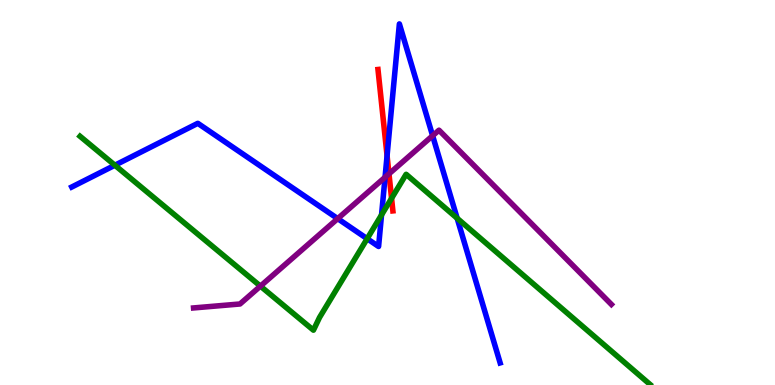[{'lines': ['blue', 'red'], 'intersections': [{'x': 4.99, 'y': 5.96}]}, {'lines': ['green', 'red'], 'intersections': [{'x': 5.05, 'y': 4.85}]}, {'lines': ['purple', 'red'], 'intersections': [{'x': 5.02, 'y': 5.48}]}, {'lines': ['blue', 'green'], 'intersections': [{'x': 1.48, 'y': 5.71}, {'x': 4.74, 'y': 3.8}, {'x': 4.92, 'y': 4.42}, {'x': 5.9, 'y': 4.33}]}, {'lines': ['blue', 'purple'], 'intersections': [{'x': 4.36, 'y': 4.32}, {'x': 4.97, 'y': 5.4}, {'x': 5.58, 'y': 6.47}]}, {'lines': ['green', 'purple'], 'intersections': [{'x': 3.36, 'y': 2.57}]}]